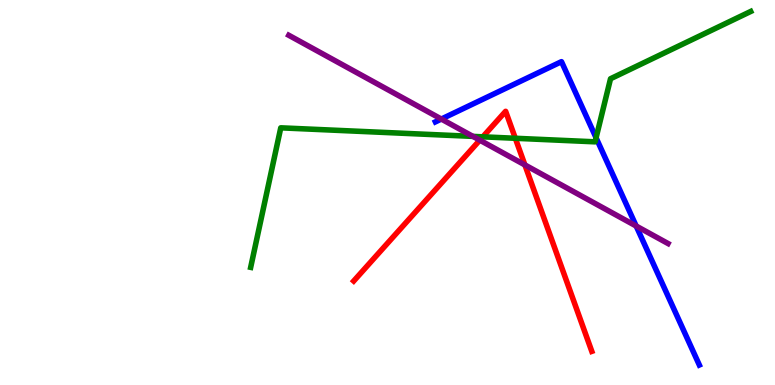[{'lines': ['blue', 'red'], 'intersections': []}, {'lines': ['green', 'red'], 'intersections': [{'x': 6.23, 'y': 6.45}, {'x': 6.65, 'y': 6.41}]}, {'lines': ['purple', 'red'], 'intersections': [{'x': 6.19, 'y': 6.36}, {'x': 6.77, 'y': 5.72}]}, {'lines': ['blue', 'green'], 'intersections': [{'x': 7.69, 'y': 6.42}]}, {'lines': ['blue', 'purple'], 'intersections': [{'x': 5.69, 'y': 6.91}, {'x': 8.21, 'y': 4.13}]}, {'lines': ['green', 'purple'], 'intersections': [{'x': 6.1, 'y': 6.46}]}]